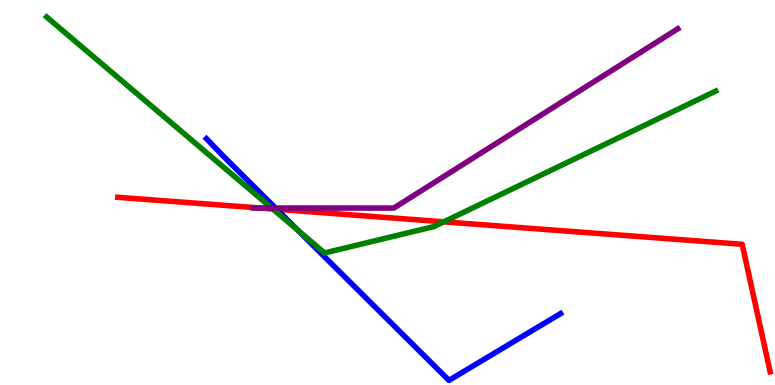[{'lines': ['blue', 'red'], 'intersections': [{'x': 3.57, 'y': 4.56}]}, {'lines': ['green', 'red'], 'intersections': [{'x': 3.52, 'y': 4.57}, {'x': 5.73, 'y': 4.24}]}, {'lines': ['purple', 'red'], 'intersections': [{'x': 3.36, 'y': 4.6}]}, {'lines': ['blue', 'green'], 'intersections': [{'x': 3.85, 'y': 4.01}]}, {'lines': ['blue', 'purple'], 'intersections': [{'x': 3.56, 'y': 4.6}]}, {'lines': ['green', 'purple'], 'intersections': [{'x': 3.51, 'y': 4.6}]}]